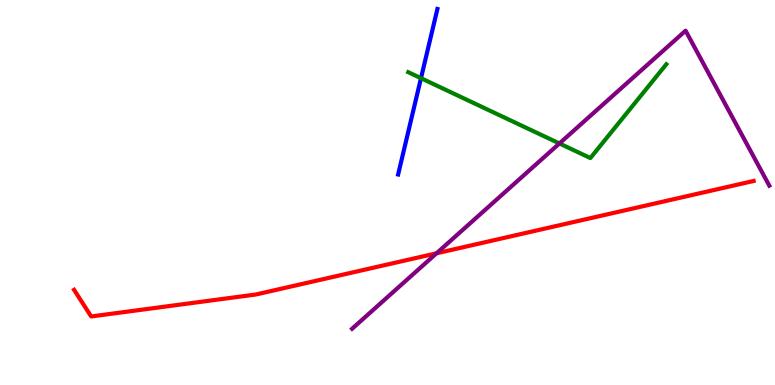[{'lines': ['blue', 'red'], 'intersections': []}, {'lines': ['green', 'red'], 'intersections': []}, {'lines': ['purple', 'red'], 'intersections': [{'x': 5.63, 'y': 3.42}]}, {'lines': ['blue', 'green'], 'intersections': [{'x': 5.43, 'y': 7.97}]}, {'lines': ['blue', 'purple'], 'intersections': []}, {'lines': ['green', 'purple'], 'intersections': [{'x': 7.22, 'y': 6.27}]}]